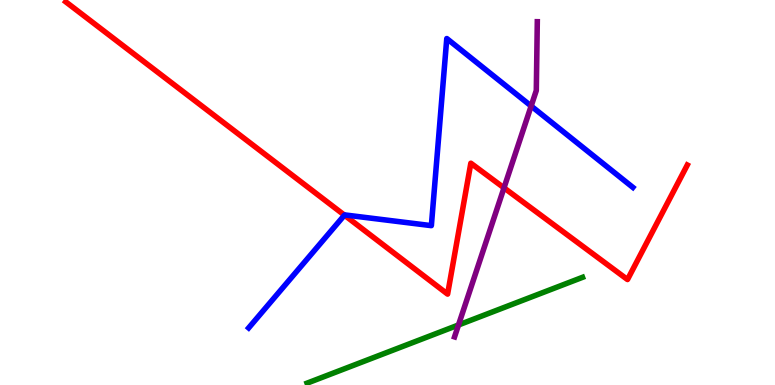[{'lines': ['blue', 'red'], 'intersections': [{'x': 4.44, 'y': 4.41}]}, {'lines': ['green', 'red'], 'intersections': []}, {'lines': ['purple', 'red'], 'intersections': [{'x': 6.5, 'y': 5.12}]}, {'lines': ['blue', 'green'], 'intersections': []}, {'lines': ['blue', 'purple'], 'intersections': [{'x': 6.85, 'y': 7.25}]}, {'lines': ['green', 'purple'], 'intersections': [{'x': 5.92, 'y': 1.56}]}]